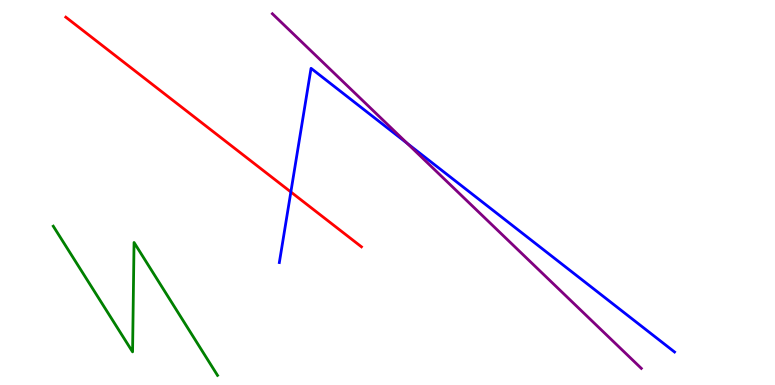[{'lines': ['blue', 'red'], 'intersections': [{'x': 3.75, 'y': 5.01}]}, {'lines': ['green', 'red'], 'intersections': []}, {'lines': ['purple', 'red'], 'intersections': []}, {'lines': ['blue', 'green'], 'intersections': []}, {'lines': ['blue', 'purple'], 'intersections': [{'x': 5.25, 'y': 6.28}]}, {'lines': ['green', 'purple'], 'intersections': []}]